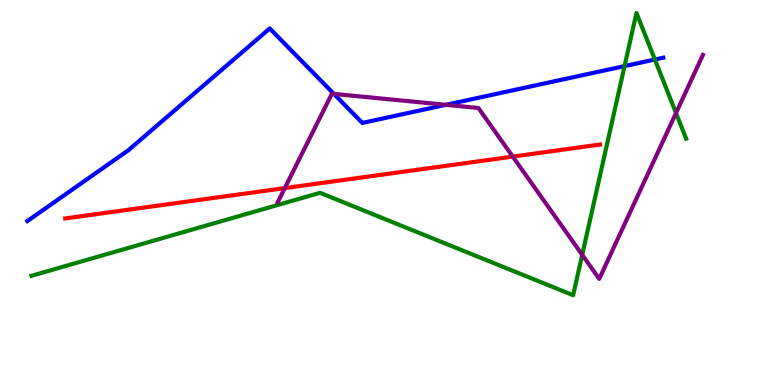[{'lines': ['blue', 'red'], 'intersections': []}, {'lines': ['green', 'red'], 'intersections': []}, {'lines': ['purple', 'red'], 'intersections': [{'x': 3.67, 'y': 5.11}, {'x': 6.62, 'y': 5.93}]}, {'lines': ['blue', 'green'], 'intersections': [{'x': 8.06, 'y': 8.28}, {'x': 8.45, 'y': 8.45}]}, {'lines': ['blue', 'purple'], 'intersections': [{'x': 4.31, 'y': 7.56}, {'x': 5.75, 'y': 7.28}]}, {'lines': ['green', 'purple'], 'intersections': [{'x': 7.51, 'y': 3.38}, {'x': 8.72, 'y': 7.06}]}]